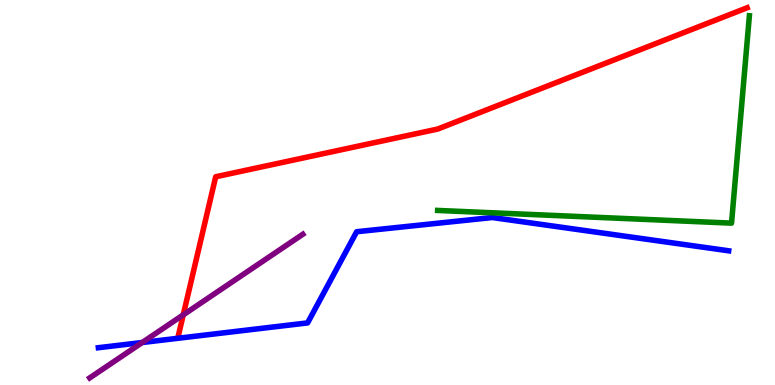[{'lines': ['blue', 'red'], 'intersections': []}, {'lines': ['green', 'red'], 'intersections': []}, {'lines': ['purple', 'red'], 'intersections': [{'x': 2.36, 'y': 1.82}]}, {'lines': ['blue', 'green'], 'intersections': []}, {'lines': ['blue', 'purple'], 'intersections': [{'x': 1.84, 'y': 1.1}]}, {'lines': ['green', 'purple'], 'intersections': []}]